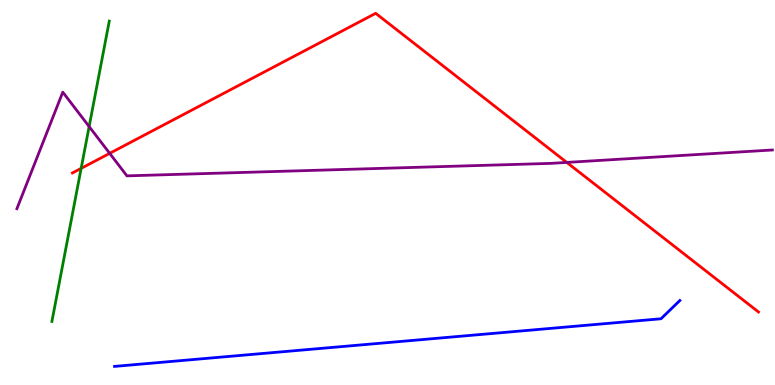[{'lines': ['blue', 'red'], 'intersections': []}, {'lines': ['green', 'red'], 'intersections': [{'x': 1.05, 'y': 5.63}]}, {'lines': ['purple', 'red'], 'intersections': [{'x': 1.42, 'y': 6.02}, {'x': 7.31, 'y': 5.78}]}, {'lines': ['blue', 'green'], 'intersections': []}, {'lines': ['blue', 'purple'], 'intersections': []}, {'lines': ['green', 'purple'], 'intersections': [{'x': 1.15, 'y': 6.71}]}]